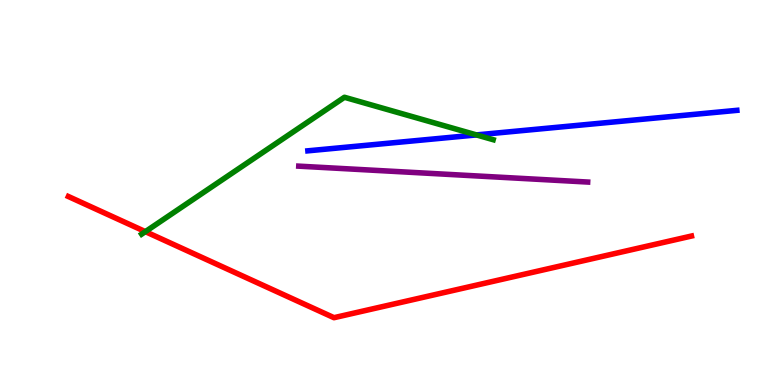[{'lines': ['blue', 'red'], 'intersections': []}, {'lines': ['green', 'red'], 'intersections': [{'x': 1.88, 'y': 3.98}]}, {'lines': ['purple', 'red'], 'intersections': []}, {'lines': ['blue', 'green'], 'intersections': [{'x': 6.15, 'y': 6.5}]}, {'lines': ['blue', 'purple'], 'intersections': []}, {'lines': ['green', 'purple'], 'intersections': []}]